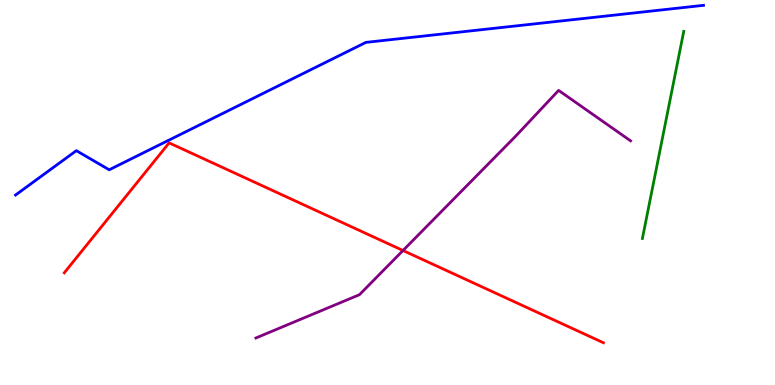[{'lines': ['blue', 'red'], 'intersections': []}, {'lines': ['green', 'red'], 'intersections': []}, {'lines': ['purple', 'red'], 'intersections': [{'x': 5.2, 'y': 3.49}]}, {'lines': ['blue', 'green'], 'intersections': []}, {'lines': ['blue', 'purple'], 'intersections': []}, {'lines': ['green', 'purple'], 'intersections': []}]